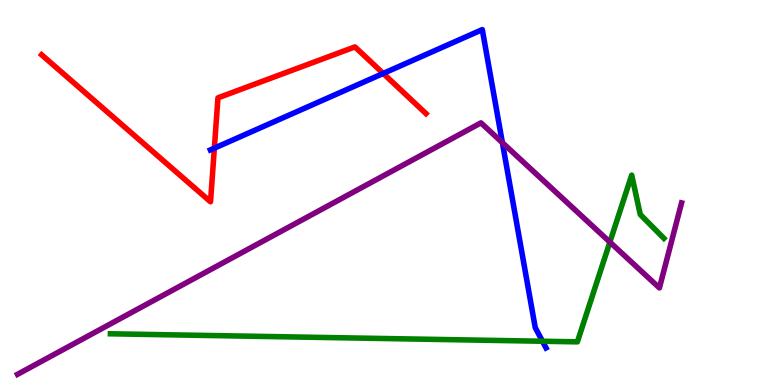[{'lines': ['blue', 'red'], 'intersections': [{'x': 2.77, 'y': 6.15}, {'x': 4.94, 'y': 8.09}]}, {'lines': ['green', 'red'], 'intersections': []}, {'lines': ['purple', 'red'], 'intersections': []}, {'lines': ['blue', 'green'], 'intersections': [{'x': 7.0, 'y': 1.14}]}, {'lines': ['blue', 'purple'], 'intersections': [{'x': 6.48, 'y': 6.29}]}, {'lines': ['green', 'purple'], 'intersections': [{'x': 7.87, 'y': 3.71}]}]